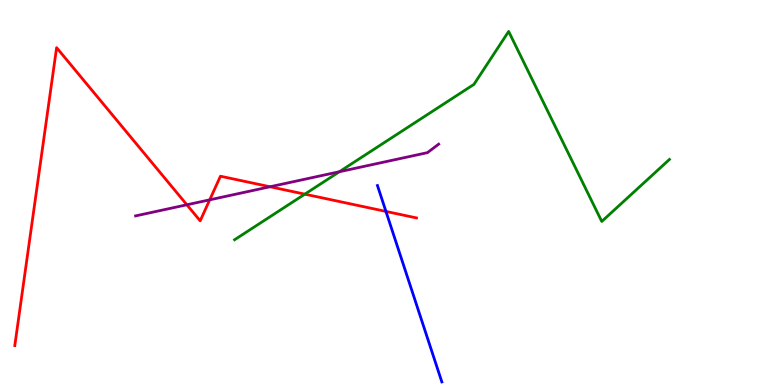[{'lines': ['blue', 'red'], 'intersections': [{'x': 4.98, 'y': 4.51}]}, {'lines': ['green', 'red'], 'intersections': [{'x': 3.93, 'y': 4.96}]}, {'lines': ['purple', 'red'], 'intersections': [{'x': 2.41, 'y': 4.68}, {'x': 2.71, 'y': 4.81}, {'x': 3.48, 'y': 5.15}]}, {'lines': ['blue', 'green'], 'intersections': []}, {'lines': ['blue', 'purple'], 'intersections': []}, {'lines': ['green', 'purple'], 'intersections': [{'x': 4.38, 'y': 5.54}]}]